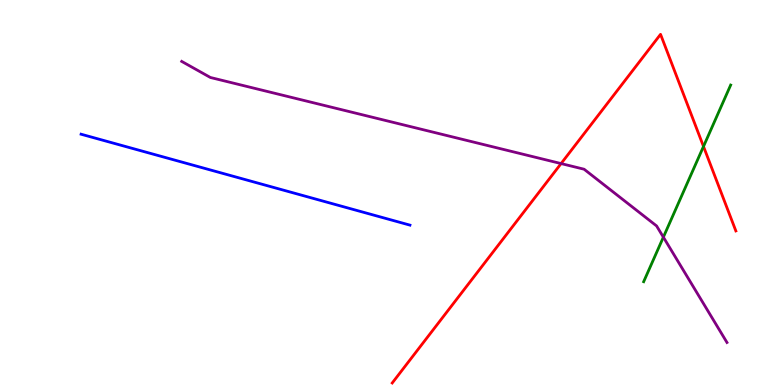[{'lines': ['blue', 'red'], 'intersections': []}, {'lines': ['green', 'red'], 'intersections': [{'x': 9.08, 'y': 6.2}]}, {'lines': ['purple', 'red'], 'intersections': [{'x': 7.24, 'y': 5.75}]}, {'lines': ['blue', 'green'], 'intersections': []}, {'lines': ['blue', 'purple'], 'intersections': []}, {'lines': ['green', 'purple'], 'intersections': [{'x': 8.56, 'y': 3.84}]}]